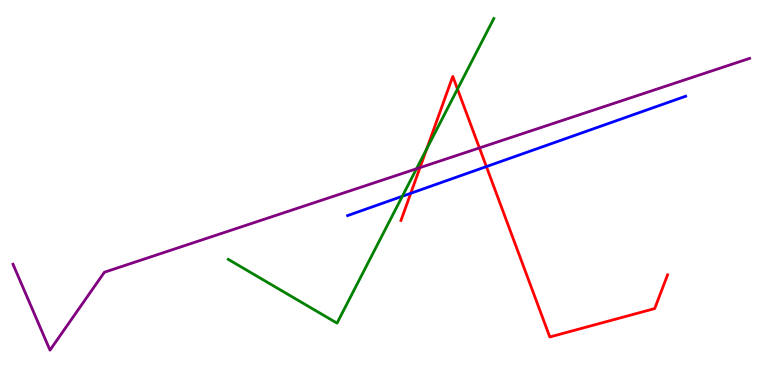[{'lines': ['blue', 'red'], 'intersections': [{'x': 5.3, 'y': 4.98}, {'x': 6.28, 'y': 5.67}]}, {'lines': ['green', 'red'], 'intersections': [{'x': 5.51, 'y': 6.13}, {'x': 5.9, 'y': 7.69}]}, {'lines': ['purple', 'red'], 'intersections': [{'x': 5.42, 'y': 5.65}, {'x': 6.19, 'y': 6.16}]}, {'lines': ['blue', 'green'], 'intersections': [{'x': 5.19, 'y': 4.9}]}, {'lines': ['blue', 'purple'], 'intersections': []}, {'lines': ['green', 'purple'], 'intersections': [{'x': 5.37, 'y': 5.62}]}]